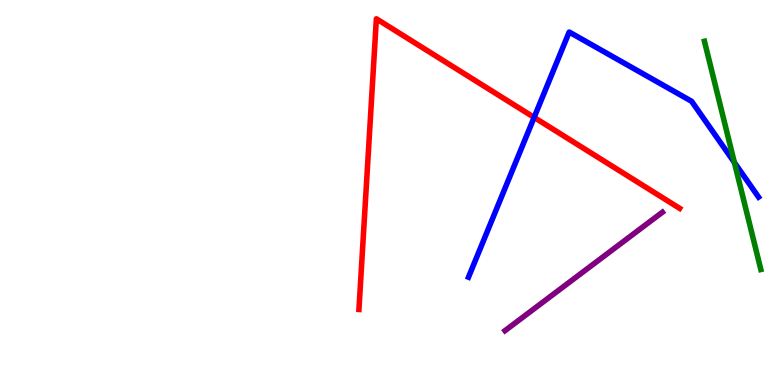[{'lines': ['blue', 'red'], 'intersections': [{'x': 6.89, 'y': 6.95}]}, {'lines': ['green', 'red'], 'intersections': []}, {'lines': ['purple', 'red'], 'intersections': []}, {'lines': ['blue', 'green'], 'intersections': [{'x': 9.48, 'y': 5.78}]}, {'lines': ['blue', 'purple'], 'intersections': []}, {'lines': ['green', 'purple'], 'intersections': []}]